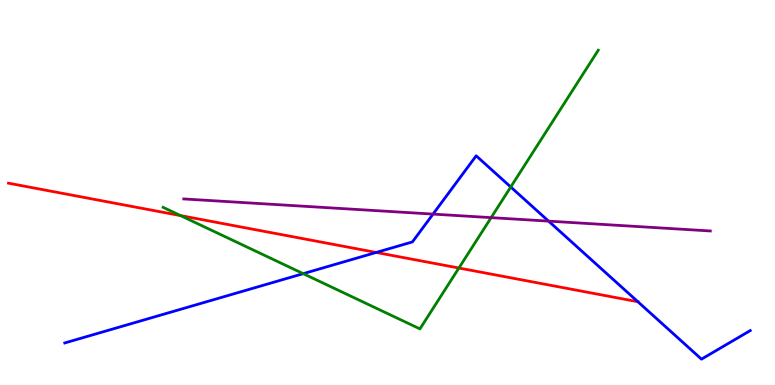[{'lines': ['blue', 'red'], 'intersections': [{'x': 4.85, 'y': 3.44}, {'x': 8.23, 'y': 2.16}]}, {'lines': ['green', 'red'], 'intersections': [{'x': 2.33, 'y': 4.4}, {'x': 5.92, 'y': 3.04}]}, {'lines': ['purple', 'red'], 'intersections': []}, {'lines': ['blue', 'green'], 'intersections': [{'x': 3.91, 'y': 2.89}, {'x': 6.59, 'y': 5.14}]}, {'lines': ['blue', 'purple'], 'intersections': [{'x': 5.59, 'y': 4.44}, {'x': 7.08, 'y': 4.26}]}, {'lines': ['green', 'purple'], 'intersections': [{'x': 6.34, 'y': 4.35}]}]